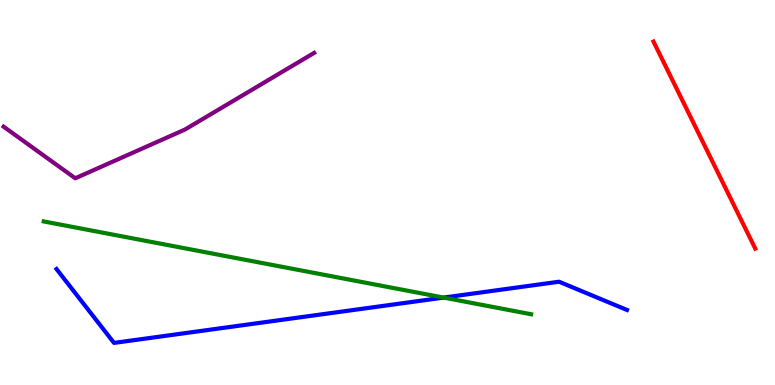[{'lines': ['blue', 'red'], 'intersections': []}, {'lines': ['green', 'red'], 'intersections': []}, {'lines': ['purple', 'red'], 'intersections': []}, {'lines': ['blue', 'green'], 'intersections': [{'x': 5.72, 'y': 2.27}]}, {'lines': ['blue', 'purple'], 'intersections': []}, {'lines': ['green', 'purple'], 'intersections': []}]